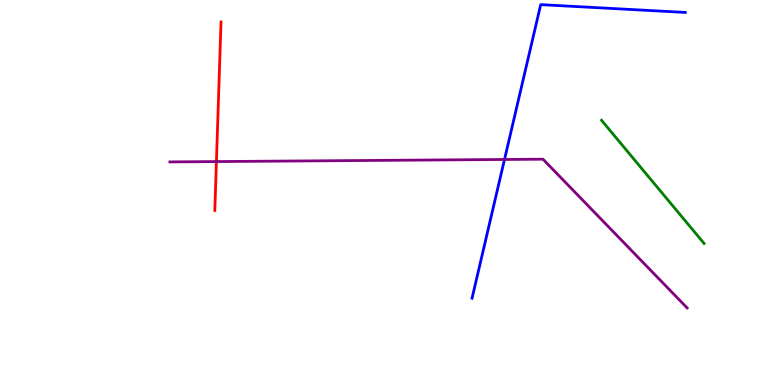[{'lines': ['blue', 'red'], 'intersections': []}, {'lines': ['green', 'red'], 'intersections': []}, {'lines': ['purple', 'red'], 'intersections': [{'x': 2.79, 'y': 5.8}]}, {'lines': ['blue', 'green'], 'intersections': []}, {'lines': ['blue', 'purple'], 'intersections': [{'x': 6.51, 'y': 5.86}]}, {'lines': ['green', 'purple'], 'intersections': []}]